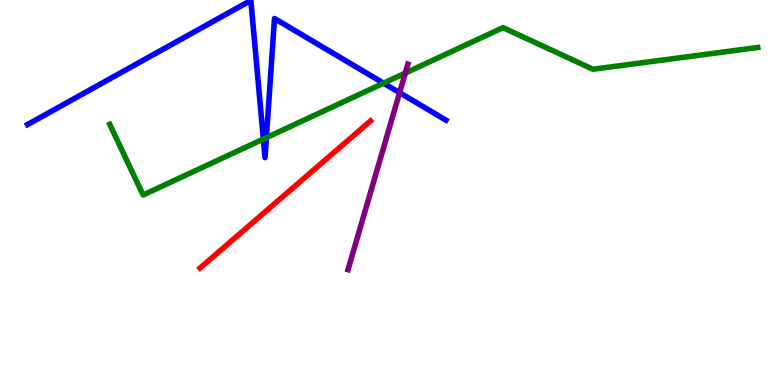[{'lines': ['blue', 'red'], 'intersections': []}, {'lines': ['green', 'red'], 'intersections': []}, {'lines': ['purple', 'red'], 'intersections': []}, {'lines': ['blue', 'green'], 'intersections': [{'x': 3.4, 'y': 6.39}, {'x': 3.44, 'y': 6.42}, {'x': 4.95, 'y': 7.84}]}, {'lines': ['blue', 'purple'], 'intersections': [{'x': 5.16, 'y': 7.59}]}, {'lines': ['green', 'purple'], 'intersections': [{'x': 5.23, 'y': 8.1}]}]